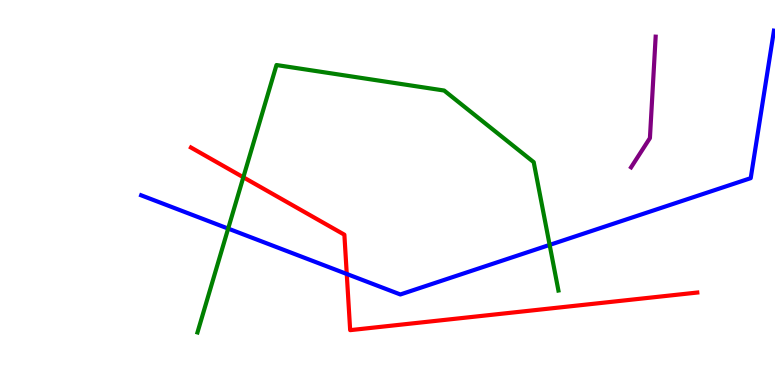[{'lines': ['blue', 'red'], 'intersections': [{'x': 4.47, 'y': 2.88}]}, {'lines': ['green', 'red'], 'intersections': [{'x': 3.14, 'y': 5.4}]}, {'lines': ['purple', 'red'], 'intersections': []}, {'lines': ['blue', 'green'], 'intersections': [{'x': 2.94, 'y': 4.06}, {'x': 7.09, 'y': 3.64}]}, {'lines': ['blue', 'purple'], 'intersections': []}, {'lines': ['green', 'purple'], 'intersections': []}]